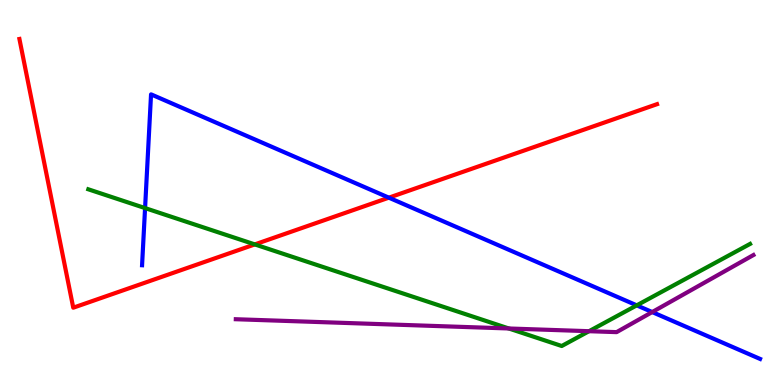[{'lines': ['blue', 'red'], 'intersections': [{'x': 5.02, 'y': 4.87}]}, {'lines': ['green', 'red'], 'intersections': [{'x': 3.29, 'y': 3.65}]}, {'lines': ['purple', 'red'], 'intersections': []}, {'lines': ['blue', 'green'], 'intersections': [{'x': 1.87, 'y': 4.6}, {'x': 8.22, 'y': 2.07}]}, {'lines': ['blue', 'purple'], 'intersections': [{'x': 8.42, 'y': 1.89}]}, {'lines': ['green', 'purple'], 'intersections': [{'x': 6.57, 'y': 1.47}, {'x': 7.6, 'y': 1.4}]}]